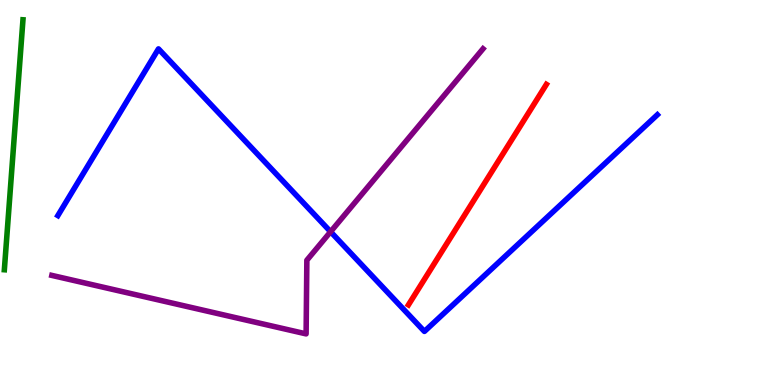[{'lines': ['blue', 'red'], 'intersections': []}, {'lines': ['green', 'red'], 'intersections': []}, {'lines': ['purple', 'red'], 'intersections': []}, {'lines': ['blue', 'green'], 'intersections': []}, {'lines': ['blue', 'purple'], 'intersections': [{'x': 4.27, 'y': 3.98}]}, {'lines': ['green', 'purple'], 'intersections': []}]